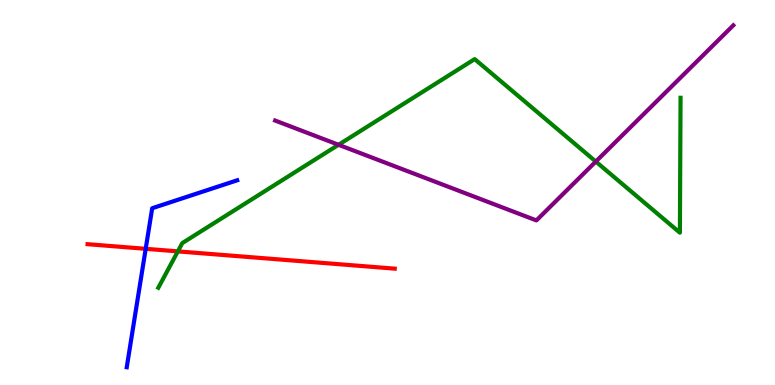[{'lines': ['blue', 'red'], 'intersections': [{'x': 1.88, 'y': 3.54}]}, {'lines': ['green', 'red'], 'intersections': [{'x': 2.29, 'y': 3.47}]}, {'lines': ['purple', 'red'], 'intersections': []}, {'lines': ['blue', 'green'], 'intersections': []}, {'lines': ['blue', 'purple'], 'intersections': []}, {'lines': ['green', 'purple'], 'intersections': [{'x': 4.37, 'y': 6.24}, {'x': 7.69, 'y': 5.8}]}]